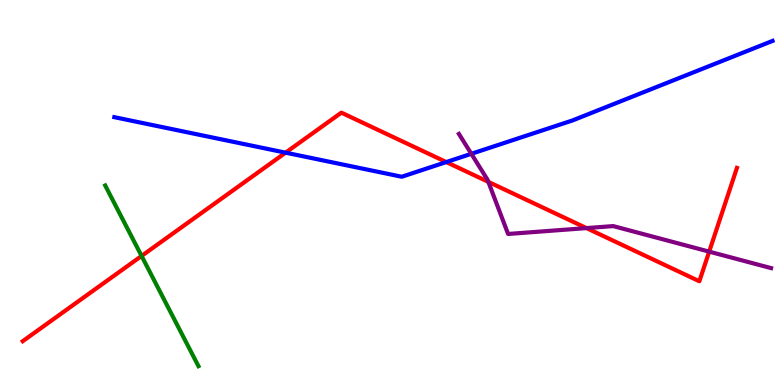[{'lines': ['blue', 'red'], 'intersections': [{'x': 3.68, 'y': 6.03}, {'x': 5.76, 'y': 5.79}]}, {'lines': ['green', 'red'], 'intersections': [{'x': 1.83, 'y': 3.35}]}, {'lines': ['purple', 'red'], 'intersections': [{'x': 6.3, 'y': 5.28}, {'x': 7.57, 'y': 4.08}, {'x': 9.15, 'y': 3.46}]}, {'lines': ['blue', 'green'], 'intersections': []}, {'lines': ['blue', 'purple'], 'intersections': [{'x': 6.08, 'y': 6.01}]}, {'lines': ['green', 'purple'], 'intersections': []}]